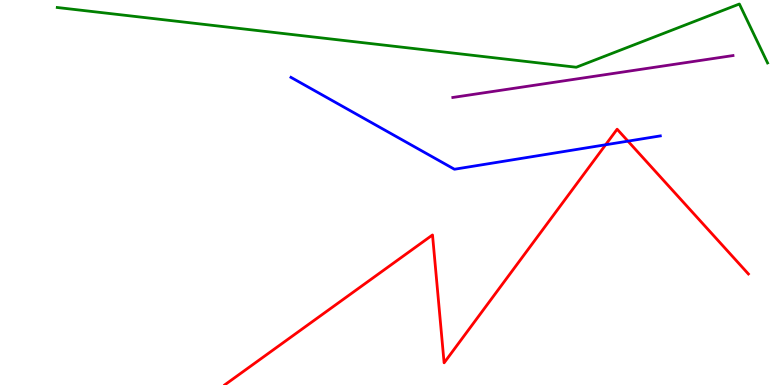[{'lines': ['blue', 'red'], 'intersections': [{'x': 7.81, 'y': 6.24}, {'x': 8.1, 'y': 6.33}]}, {'lines': ['green', 'red'], 'intersections': []}, {'lines': ['purple', 'red'], 'intersections': []}, {'lines': ['blue', 'green'], 'intersections': []}, {'lines': ['blue', 'purple'], 'intersections': []}, {'lines': ['green', 'purple'], 'intersections': []}]